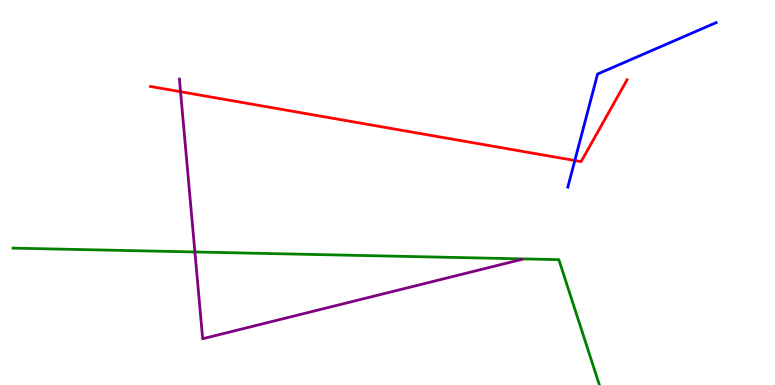[{'lines': ['blue', 'red'], 'intersections': [{'x': 7.42, 'y': 5.83}]}, {'lines': ['green', 'red'], 'intersections': []}, {'lines': ['purple', 'red'], 'intersections': [{'x': 2.33, 'y': 7.62}]}, {'lines': ['blue', 'green'], 'intersections': []}, {'lines': ['blue', 'purple'], 'intersections': []}, {'lines': ['green', 'purple'], 'intersections': [{'x': 2.51, 'y': 3.46}]}]